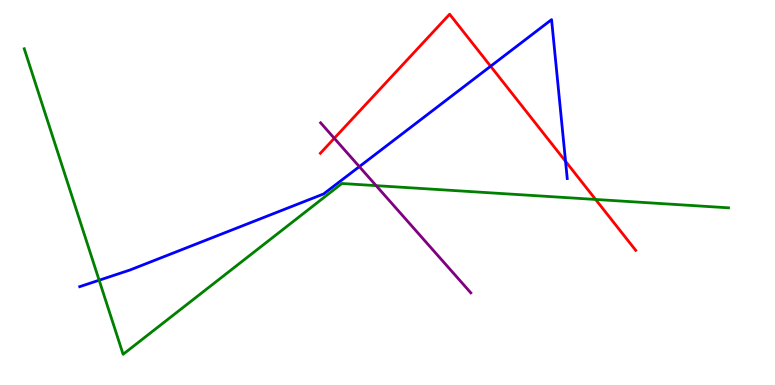[{'lines': ['blue', 'red'], 'intersections': [{'x': 6.33, 'y': 8.28}, {'x': 7.3, 'y': 5.81}]}, {'lines': ['green', 'red'], 'intersections': [{'x': 7.69, 'y': 4.82}]}, {'lines': ['purple', 'red'], 'intersections': [{'x': 4.31, 'y': 6.41}]}, {'lines': ['blue', 'green'], 'intersections': [{'x': 1.28, 'y': 2.72}]}, {'lines': ['blue', 'purple'], 'intersections': [{'x': 4.64, 'y': 5.67}]}, {'lines': ['green', 'purple'], 'intersections': [{'x': 4.85, 'y': 5.18}]}]